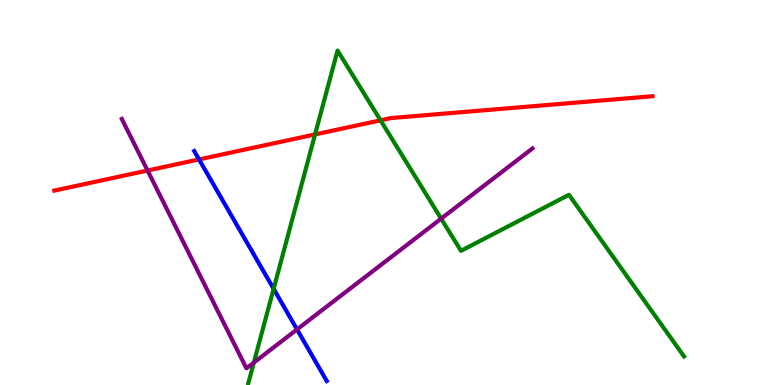[{'lines': ['blue', 'red'], 'intersections': [{'x': 2.57, 'y': 5.86}]}, {'lines': ['green', 'red'], 'intersections': [{'x': 4.07, 'y': 6.51}, {'x': 4.91, 'y': 6.87}]}, {'lines': ['purple', 'red'], 'intersections': [{'x': 1.9, 'y': 5.57}]}, {'lines': ['blue', 'green'], 'intersections': [{'x': 3.53, 'y': 2.5}]}, {'lines': ['blue', 'purple'], 'intersections': [{'x': 3.83, 'y': 1.44}]}, {'lines': ['green', 'purple'], 'intersections': [{'x': 3.28, 'y': 0.582}, {'x': 5.69, 'y': 4.32}]}]